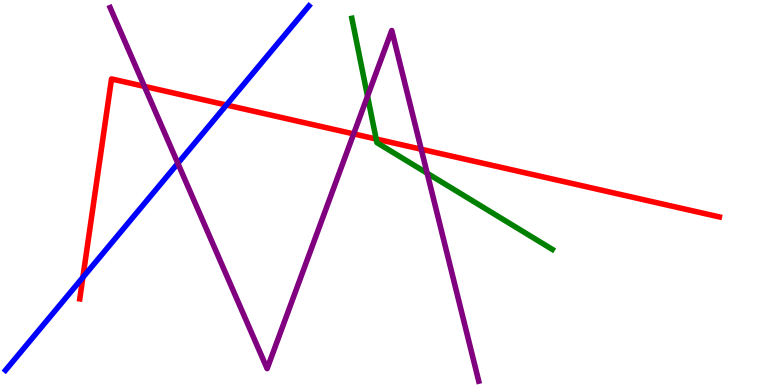[{'lines': ['blue', 'red'], 'intersections': [{'x': 1.07, 'y': 2.79}, {'x': 2.92, 'y': 7.27}]}, {'lines': ['green', 'red'], 'intersections': [{'x': 4.85, 'y': 6.39}]}, {'lines': ['purple', 'red'], 'intersections': [{'x': 1.86, 'y': 7.76}, {'x': 4.56, 'y': 6.52}, {'x': 5.44, 'y': 6.12}]}, {'lines': ['blue', 'green'], 'intersections': []}, {'lines': ['blue', 'purple'], 'intersections': [{'x': 2.29, 'y': 5.76}]}, {'lines': ['green', 'purple'], 'intersections': [{'x': 4.74, 'y': 7.5}, {'x': 5.51, 'y': 5.5}]}]